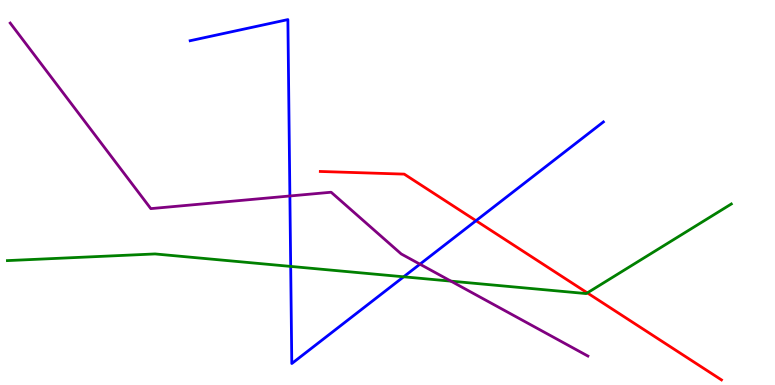[{'lines': ['blue', 'red'], 'intersections': [{'x': 6.14, 'y': 4.27}]}, {'lines': ['green', 'red'], 'intersections': [{'x': 7.58, 'y': 2.39}]}, {'lines': ['purple', 'red'], 'intersections': []}, {'lines': ['blue', 'green'], 'intersections': [{'x': 3.75, 'y': 3.08}, {'x': 5.21, 'y': 2.81}]}, {'lines': ['blue', 'purple'], 'intersections': [{'x': 3.74, 'y': 4.91}, {'x': 5.42, 'y': 3.14}]}, {'lines': ['green', 'purple'], 'intersections': [{'x': 5.82, 'y': 2.7}]}]